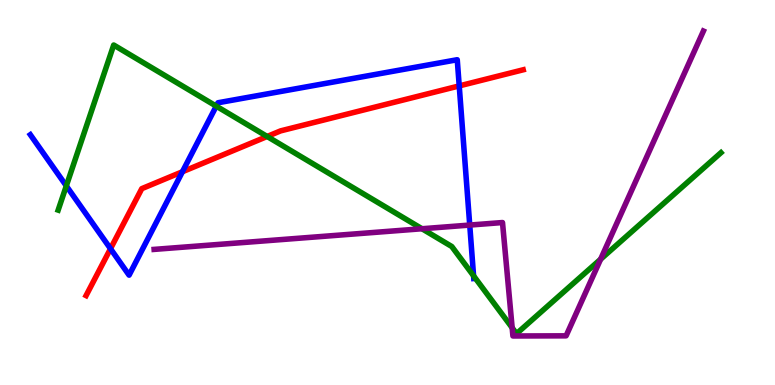[{'lines': ['blue', 'red'], 'intersections': [{'x': 1.43, 'y': 3.54}, {'x': 2.35, 'y': 5.54}, {'x': 5.93, 'y': 7.77}]}, {'lines': ['green', 'red'], 'intersections': [{'x': 3.45, 'y': 6.46}]}, {'lines': ['purple', 'red'], 'intersections': []}, {'lines': ['blue', 'green'], 'intersections': [{'x': 0.856, 'y': 5.17}, {'x': 2.79, 'y': 7.24}, {'x': 6.11, 'y': 2.84}]}, {'lines': ['blue', 'purple'], 'intersections': [{'x': 6.06, 'y': 4.15}]}, {'lines': ['green', 'purple'], 'intersections': [{'x': 5.44, 'y': 4.06}, {'x': 6.61, 'y': 1.49}, {'x': 7.75, 'y': 3.27}]}]